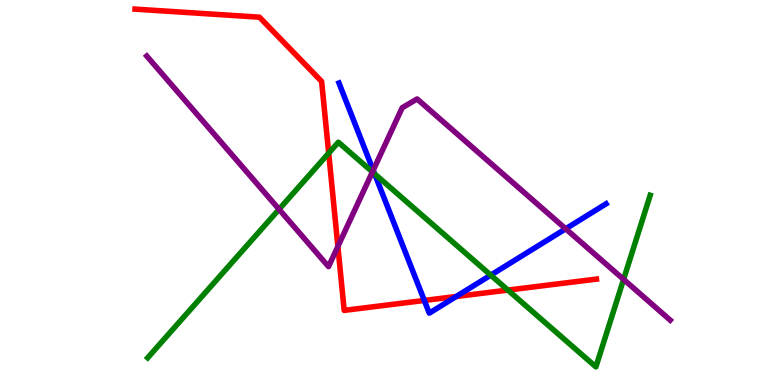[{'lines': ['blue', 'red'], 'intersections': [{'x': 5.48, 'y': 2.2}, {'x': 5.89, 'y': 2.3}]}, {'lines': ['green', 'red'], 'intersections': [{'x': 4.24, 'y': 6.02}, {'x': 6.55, 'y': 2.47}]}, {'lines': ['purple', 'red'], 'intersections': [{'x': 4.36, 'y': 3.6}]}, {'lines': ['blue', 'green'], 'intersections': [{'x': 4.83, 'y': 5.48}, {'x': 6.33, 'y': 2.85}]}, {'lines': ['blue', 'purple'], 'intersections': [{'x': 4.82, 'y': 5.58}, {'x': 7.3, 'y': 4.06}]}, {'lines': ['green', 'purple'], 'intersections': [{'x': 3.6, 'y': 4.56}, {'x': 4.81, 'y': 5.53}, {'x': 8.05, 'y': 2.74}]}]